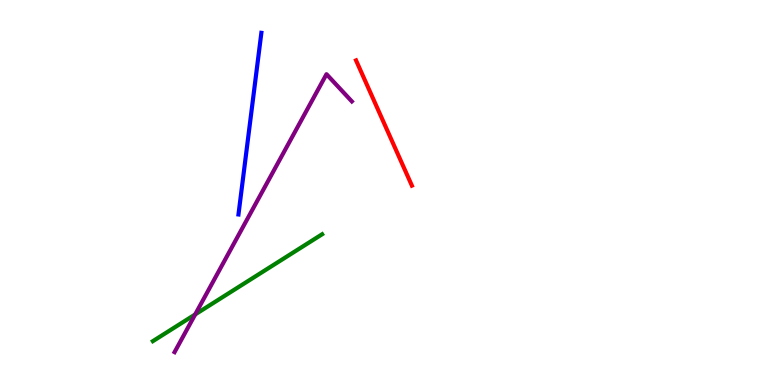[{'lines': ['blue', 'red'], 'intersections': []}, {'lines': ['green', 'red'], 'intersections': []}, {'lines': ['purple', 'red'], 'intersections': []}, {'lines': ['blue', 'green'], 'intersections': []}, {'lines': ['blue', 'purple'], 'intersections': []}, {'lines': ['green', 'purple'], 'intersections': [{'x': 2.52, 'y': 1.83}]}]